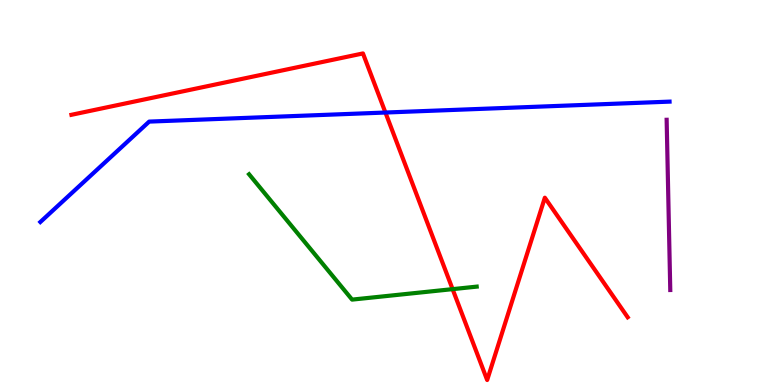[{'lines': ['blue', 'red'], 'intersections': [{'x': 4.97, 'y': 7.08}]}, {'lines': ['green', 'red'], 'intersections': [{'x': 5.84, 'y': 2.49}]}, {'lines': ['purple', 'red'], 'intersections': []}, {'lines': ['blue', 'green'], 'intersections': []}, {'lines': ['blue', 'purple'], 'intersections': []}, {'lines': ['green', 'purple'], 'intersections': []}]